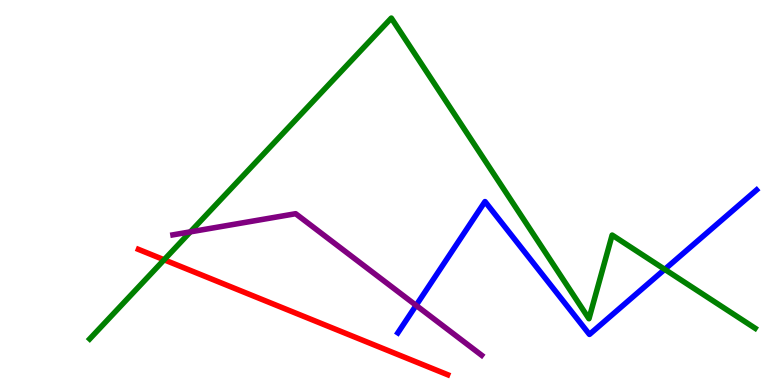[{'lines': ['blue', 'red'], 'intersections': []}, {'lines': ['green', 'red'], 'intersections': [{'x': 2.12, 'y': 3.25}]}, {'lines': ['purple', 'red'], 'intersections': []}, {'lines': ['blue', 'green'], 'intersections': [{'x': 8.58, 'y': 3.0}]}, {'lines': ['blue', 'purple'], 'intersections': [{'x': 5.37, 'y': 2.07}]}, {'lines': ['green', 'purple'], 'intersections': [{'x': 2.46, 'y': 3.98}]}]